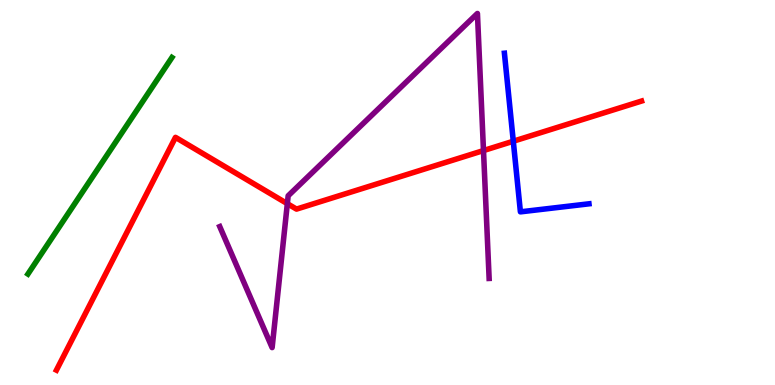[{'lines': ['blue', 'red'], 'intersections': [{'x': 6.62, 'y': 6.33}]}, {'lines': ['green', 'red'], 'intersections': []}, {'lines': ['purple', 'red'], 'intersections': [{'x': 3.71, 'y': 4.71}, {'x': 6.24, 'y': 6.09}]}, {'lines': ['blue', 'green'], 'intersections': []}, {'lines': ['blue', 'purple'], 'intersections': []}, {'lines': ['green', 'purple'], 'intersections': []}]